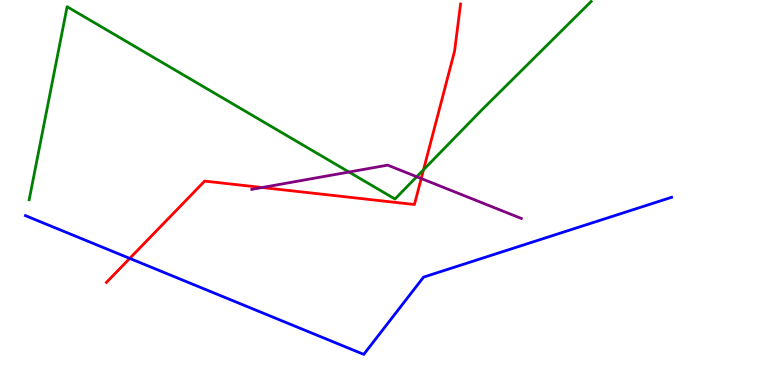[{'lines': ['blue', 'red'], 'intersections': [{'x': 1.67, 'y': 3.29}]}, {'lines': ['green', 'red'], 'intersections': [{'x': 5.46, 'y': 5.59}]}, {'lines': ['purple', 'red'], 'intersections': [{'x': 3.38, 'y': 5.13}, {'x': 5.44, 'y': 5.36}]}, {'lines': ['blue', 'green'], 'intersections': []}, {'lines': ['blue', 'purple'], 'intersections': []}, {'lines': ['green', 'purple'], 'intersections': [{'x': 4.5, 'y': 5.53}, {'x': 5.38, 'y': 5.41}]}]